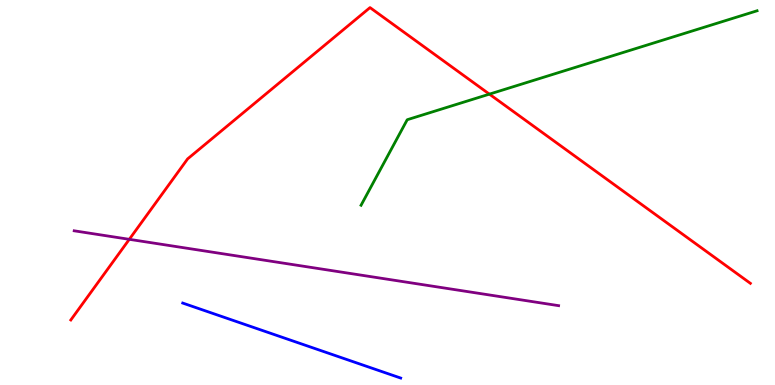[{'lines': ['blue', 'red'], 'intersections': []}, {'lines': ['green', 'red'], 'intersections': [{'x': 6.31, 'y': 7.55}]}, {'lines': ['purple', 'red'], 'intersections': [{'x': 1.67, 'y': 3.78}]}, {'lines': ['blue', 'green'], 'intersections': []}, {'lines': ['blue', 'purple'], 'intersections': []}, {'lines': ['green', 'purple'], 'intersections': []}]